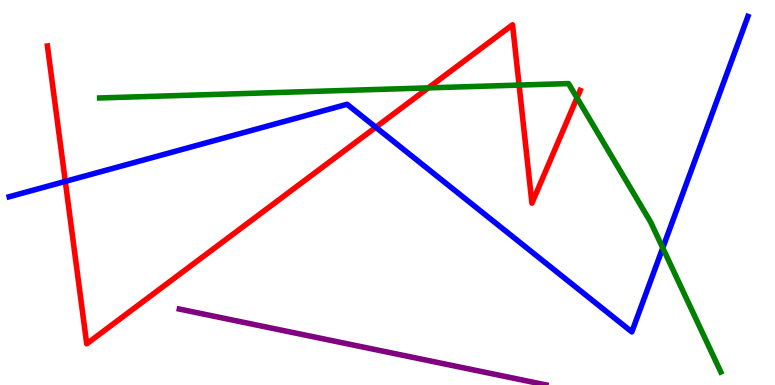[{'lines': ['blue', 'red'], 'intersections': [{'x': 0.842, 'y': 5.29}, {'x': 4.85, 'y': 6.7}]}, {'lines': ['green', 'red'], 'intersections': [{'x': 5.53, 'y': 7.72}, {'x': 6.7, 'y': 7.79}, {'x': 7.45, 'y': 7.46}]}, {'lines': ['purple', 'red'], 'intersections': []}, {'lines': ['blue', 'green'], 'intersections': [{'x': 8.55, 'y': 3.56}]}, {'lines': ['blue', 'purple'], 'intersections': []}, {'lines': ['green', 'purple'], 'intersections': []}]